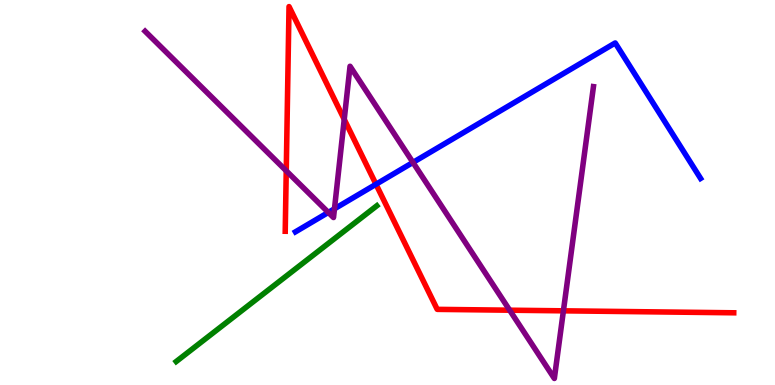[{'lines': ['blue', 'red'], 'intersections': [{'x': 4.85, 'y': 5.21}]}, {'lines': ['green', 'red'], 'intersections': []}, {'lines': ['purple', 'red'], 'intersections': [{'x': 3.69, 'y': 5.56}, {'x': 4.44, 'y': 6.9}, {'x': 6.58, 'y': 1.94}, {'x': 7.27, 'y': 1.93}]}, {'lines': ['blue', 'green'], 'intersections': []}, {'lines': ['blue', 'purple'], 'intersections': [{'x': 4.24, 'y': 4.48}, {'x': 4.32, 'y': 4.58}, {'x': 5.33, 'y': 5.78}]}, {'lines': ['green', 'purple'], 'intersections': []}]